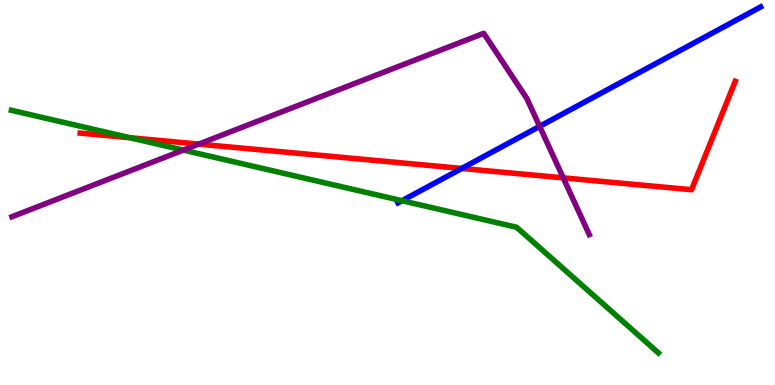[{'lines': ['blue', 'red'], 'intersections': [{'x': 5.96, 'y': 5.62}]}, {'lines': ['green', 'red'], 'intersections': [{'x': 1.68, 'y': 6.42}]}, {'lines': ['purple', 'red'], 'intersections': [{'x': 2.56, 'y': 6.26}, {'x': 7.27, 'y': 5.38}]}, {'lines': ['blue', 'green'], 'intersections': [{'x': 5.19, 'y': 4.79}]}, {'lines': ['blue', 'purple'], 'intersections': [{'x': 6.96, 'y': 6.72}]}, {'lines': ['green', 'purple'], 'intersections': [{'x': 2.37, 'y': 6.1}]}]